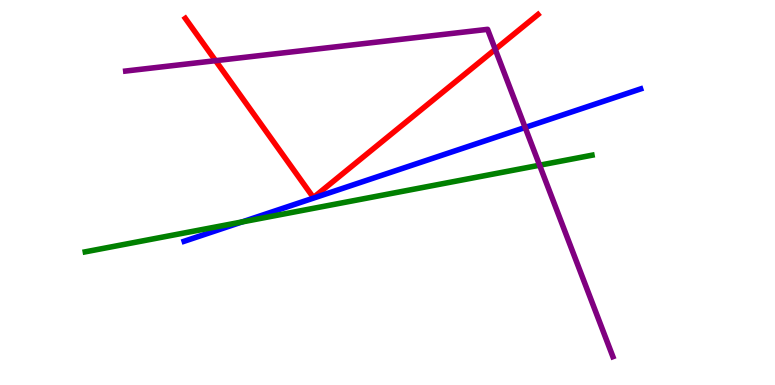[{'lines': ['blue', 'red'], 'intersections': []}, {'lines': ['green', 'red'], 'intersections': []}, {'lines': ['purple', 'red'], 'intersections': [{'x': 2.78, 'y': 8.42}, {'x': 6.39, 'y': 8.72}]}, {'lines': ['blue', 'green'], 'intersections': [{'x': 3.12, 'y': 4.24}]}, {'lines': ['blue', 'purple'], 'intersections': [{'x': 6.78, 'y': 6.69}]}, {'lines': ['green', 'purple'], 'intersections': [{'x': 6.96, 'y': 5.71}]}]